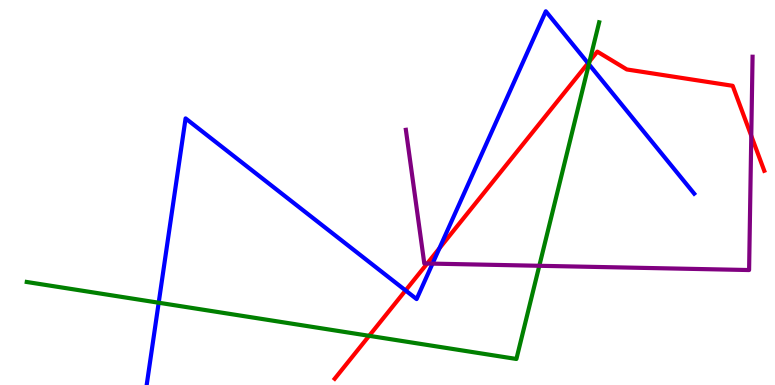[{'lines': ['blue', 'red'], 'intersections': [{'x': 5.23, 'y': 2.46}, {'x': 5.67, 'y': 3.55}, {'x': 7.59, 'y': 8.36}]}, {'lines': ['green', 'red'], 'intersections': [{'x': 4.76, 'y': 1.28}, {'x': 7.61, 'y': 8.41}]}, {'lines': ['purple', 'red'], 'intersections': [{'x': 5.51, 'y': 3.16}, {'x': 9.69, 'y': 6.47}]}, {'lines': ['blue', 'green'], 'intersections': [{'x': 2.05, 'y': 2.14}, {'x': 7.6, 'y': 8.33}]}, {'lines': ['blue', 'purple'], 'intersections': [{'x': 5.58, 'y': 3.15}]}, {'lines': ['green', 'purple'], 'intersections': [{'x': 6.96, 'y': 3.1}]}]